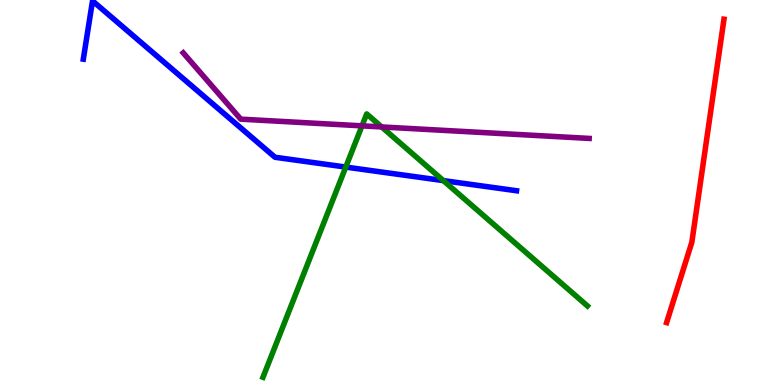[{'lines': ['blue', 'red'], 'intersections': []}, {'lines': ['green', 'red'], 'intersections': []}, {'lines': ['purple', 'red'], 'intersections': []}, {'lines': ['blue', 'green'], 'intersections': [{'x': 4.46, 'y': 5.66}, {'x': 5.72, 'y': 5.31}]}, {'lines': ['blue', 'purple'], 'intersections': []}, {'lines': ['green', 'purple'], 'intersections': [{'x': 4.67, 'y': 6.73}, {'x': 4.92, 'y': 6.7}]}]